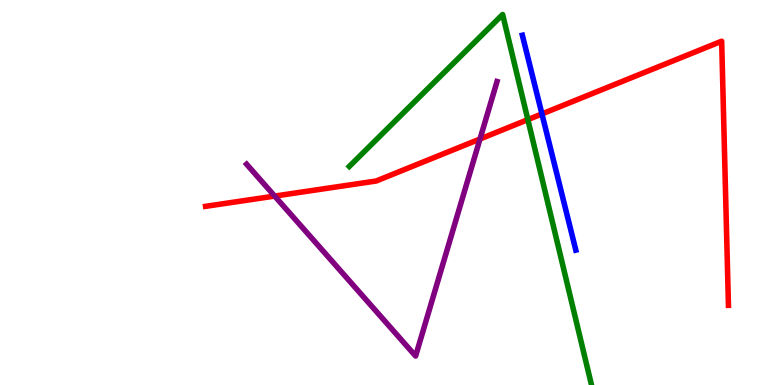[{'lines': ['blue', 'red'], 'intersections': [{'x': 6.99, 'y': 7.04}]}, {'lines': ['green', 'red'], 'intersections': [{'x': 6.81, 'y': 6.89}]}, {'lines': ['purple', 'red'], 'intersections': [{'x': 3.54, 'y': 4.91}, {'x': 6.19, 'y': 6.39}]}, {'lines': ['blue', 'green'], 'intersections': []}, {'lines': ['blue', 'purple'], 'intersections': []}, {'lines': ['green', 'purple'], 'intersections': []}]